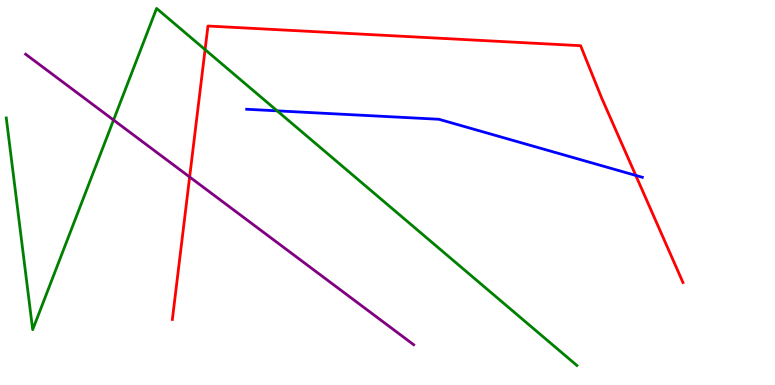[{'lines': ['blue', 'red'], 'intersections': [{'x': 8.2, 'y': 5.44}]}, {'lines': ['green', 'red'], 'intersections': [{'x': 2.65, 'y': 8.71}]}, {'lines': ['purple', 'red'], 'intersections': [{'x': 2.45, 'y': 5.4}]}, {'lines': ['blue', 'green'], 'intersections': [{'x': 3.58, 'y': 7.12}]}, {'lines': ['blue', 'purple'], 'intersections': []}, {'lines': ['green', 'purple'], 'intersections': [{'x': 1.47, 'y': 6.88}]}]